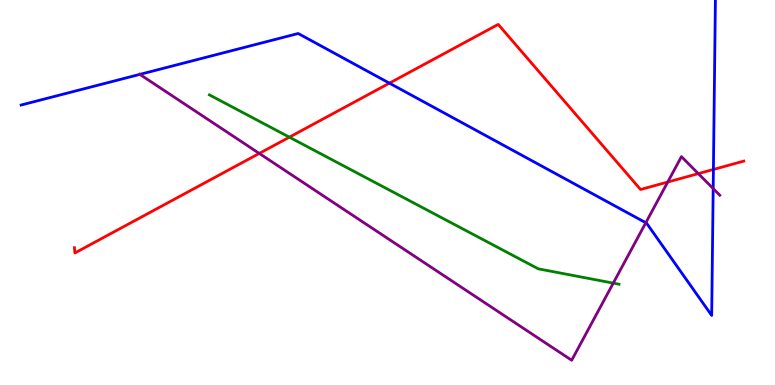[{'lines': ['blue', 'red'], 'intersections': [{'x': 5.02, 'y': 7.84}, {'x': 9.21, 'y': 5.6}]}, {'lines': ['green', 'red'], 'intersections': [{'x': 3.73, 'y': 6.44}]}, {'lines': ['purple', 'red'], 'intersections': [{'x': 3.35, 'y': 6.01}, {'x': 8.62, 'y': 5.27}, {'x': 9.01, 'y': 5.49}]}, {'lines': ['blue', 'green'], 'intersections': []}, {'lines': ['blue', 'purple'], 'intersections': [{'x': 1.8, 'y': 8.07}, {'x': 8.33, 'y': 4.21}, {'x': 9.2, 'y': 5.1}]}, {'lines': ['green', 'purple'], 'intersections': [{'x': 7.91, 'y': 2.65}]}]